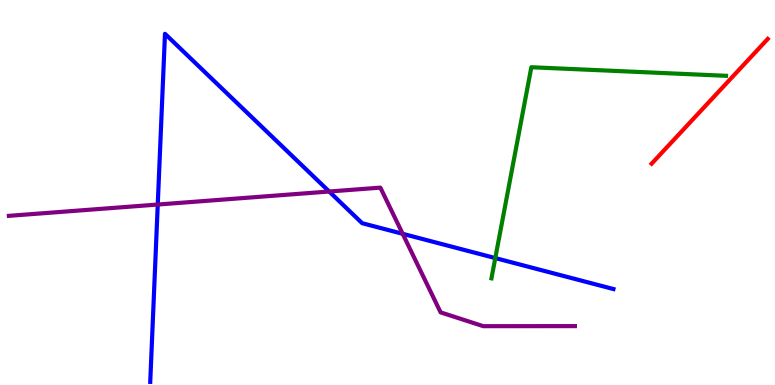[{'lines': ['blue', 'red'], 'intersections': []}, {'lines': ['green', 'red'], 'intersections': []}, {'lines': ['purple', 'red'], 'intersections': []}, {'lines': ['blue', 'green'], 'intersections': [{'x': 6.39, 'y': 3.3}]}, {'lines': ['blue', 'purple'], 'intersections': [{'x': 2.04, 'y': 4.69}, {'x': 4.25, 'y': 5.03}, {'x': 5.2, 'y': 3.93}]}, {'lines': ['green', 'purple'], 'intersections': []}]